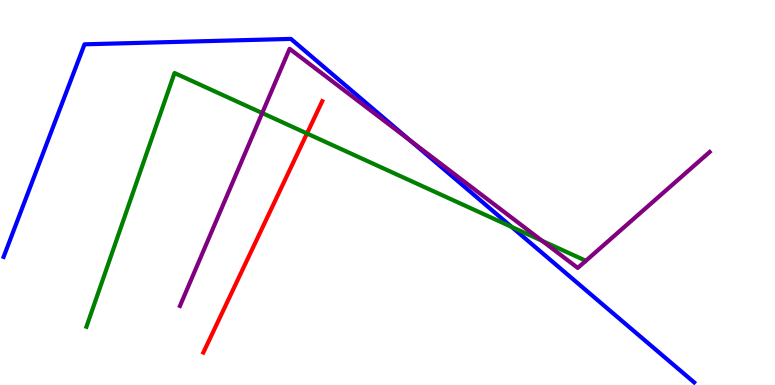[{'lines': ['blue', 'red'], 'intersections': []}, {'lines': ['green', 'red'], 'intersections': [{'x': 3.96, 'y': 6.53}]}, {'lines': ['purple', 'red'], 'intersections': []}, {'lines': ['blue', 'green'], 'intersections': [{'x': 6.6, 'y': 4.11}]}, {'lines': ['blue', 'purple'], 'intersections': [{'x': 5.29, 'y': 6.35}]}, {'lines': ['green', 'purple'], 'intersections': [{'x': 3.38, 'y': 7.06}, {'x': 6.99, 'y': 3.75}]}]